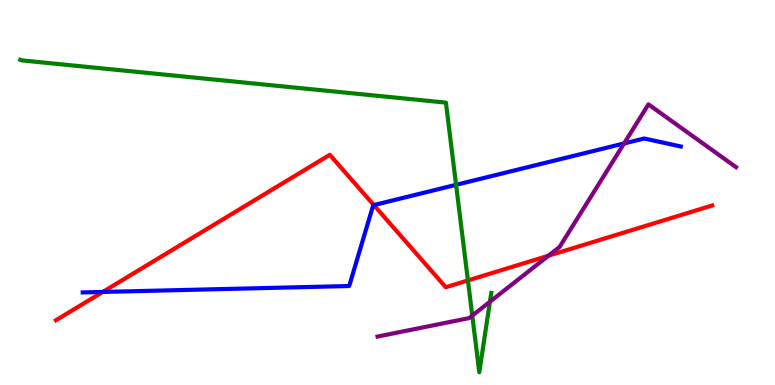[{'lines': ['blue', 'red'], 'intersections': [{'x': 1.33, 'y': 2.42}, {'x': 4.82, 'y': 4.67}]}, {'lines': ['green', 'red'], 'intersections': [{'x': 6.04, 'y': 2.72}]}, {'lines': ['purple', 'red'], 'intersections': [{'x': 7.08, 'y': 3.36}]}, {'lines': ['blue', 'green'], 'intersections': [{'x': 5.88, 'y': 5.2}]}, {'lines': ['blue', 'purple'], 'intersections': [{'x': 8.05, 'y': 6.27}]}, {'lines': ['green', 'purple'], 'intersections': [{'x': 6.09, 'y': 1.8}, {'x': 6.32, 'y': 2.16}]}]